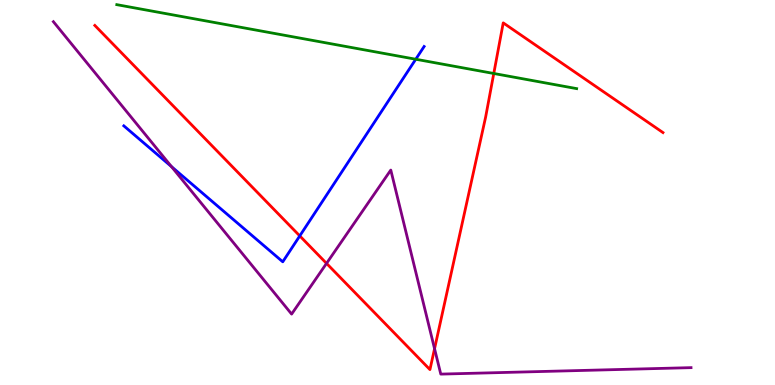[{'lines': ['blue', 'red'], 'intersections': [{'x': 3.87, 'y': 3.87}]}, {'lines': ['green', 'red'], 'intersections': [{'x': 6.37, 'y': 8.09}]}, {'lines': ['purple', 'red'], 'intersections': [{'x': 4.21, 'y': 3.16}, {'x': 5.61, 'y': 0.943}]}, {'lines': ['blue', 'green'], 'intersections': [{'x': 5.36, 'y': 8.46}]}, {'lines': ['blue', 'purple'], 'intersections': [{'x': 2.21, 'y': 5.67}]}, {'lines': ['green', 'purple'], 'intersections': []}]